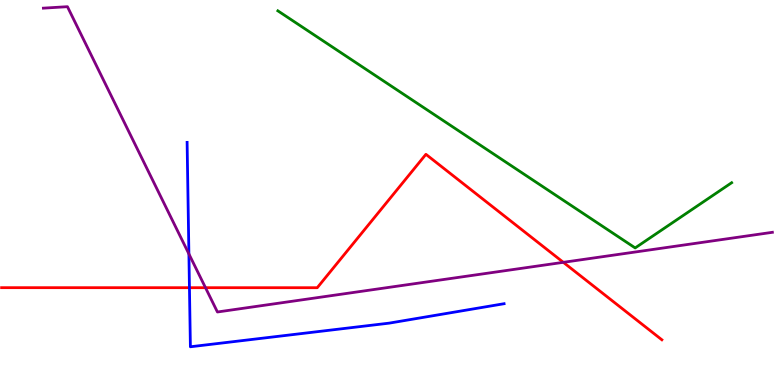[{'lines': ['blue', 'red'], 'intersections': [{'x': 2.44, 'y': 2.53}]}, {'lines': ['green', 'red'], 'intersections': []}, {'lines': ['purple', 'red'], 'intersections': [{'x': 2.65, 'y': 2.53}, {'x': 7.27, 'y': 3.19}]}, {'lines': ['blue', 'green'], 'intersections': []}, {'lines': ['blue', 'purple'], 'intersections': [{'x': 2.44, 'y': 3.4}]}, {'lines': ['green', 'purple'], 'intersections': []}]